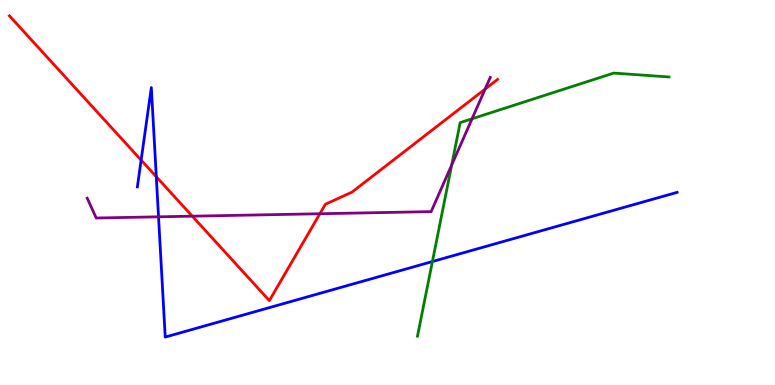[{'lines': ['blue', 'red'], 'intersections': [{'x': 1.82, 'y': 5.84}, {'x': 2.02, 'y': 5.41}]}, {'lines': ['green', 'red'], 'intersections': []}, {'lines': ['purple', 'red'], 'intersections': [{'x': 2.48, 'y': 4.38}, {'x': 4.13, 'y': 4.45}, {'x': 6.26, 'y': 7.69}]}, {'lines': ['blue', 'green'], 'intersections': [{'x': 5.58, 'y': 3.21}]}, {'lines': ['blue', 'purple'], 'intersections': [{'x': 2.05, 'y': 4.37}]}, {'lines': ['green', 'purple'], 'intersections': [{'x': 5.83, 'y': 5.72}, {'x': 6.09, 'y': 6.91}]}]